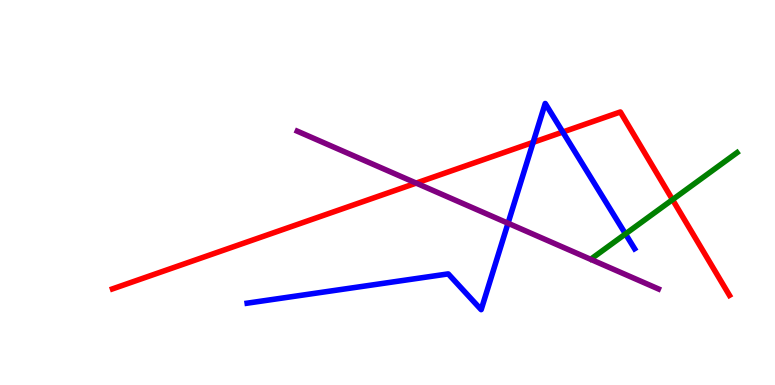[{'lines': ['blue', 'red'], 'intersections': [{'x': 6.88, 'y': 6.3}, {'x': 7.26, 'y': 6.57}]}, {'lines': ['green', 'red'], 'intersections': [{'x': 8.68, 'y': 4.81}]}, {'lines': ['purple', 'red'], 'intersections': [{'x': 5.37, 'y': 5.24}]}, {'lines': ['blue', 'green'], 'intersections': [{'x': 8.07, 'y': 3.92}]}, {'lines': ['blue', 'purple'], 'intersections': [{'x': 6.56, 'y': 4.2}]}, {'lines': ['green', 'purple'], 'intersections': []}]